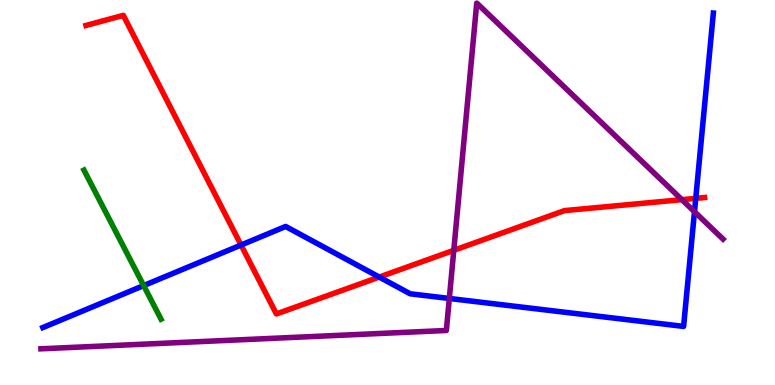[{'lines': ['blue', 'red'], 'intersections': [{'x': 3.11, 'y': 3.64}, {'x': 4.89, 'y': 2.8}, {'x': 8.98, 'y': 4.85}]}, {'lines': ['green', 'red'], 'intersections': []}, {'lines': ['purple', 'red'], 'intersections': [{'x': 5.86, 'y': 3.5}, {'x': 8.8, 'y': 4.81}]}, {'lines': ['blue', 'green'], 'intersections': [{'x': 1.85, 'y': 2.58}]}, {'lines': ['blue', 'purple'], 'intersections': [{'x': 5.8, 'y': 2.25}, {'x': 8.96, 'y': 4.5}]}, {'lines': ['green', 'purple'], 'intersections': []}]